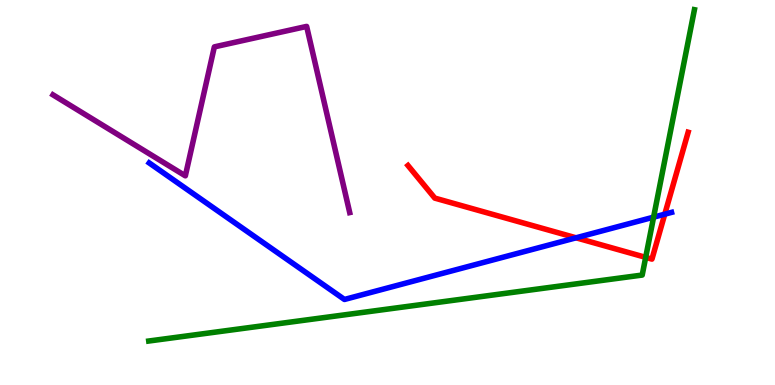[{'lines': ['blue', 'red'], 'intersections': [{'x': 7.43, 'y': 3.82}, {'x': 8.58, 'y': 4.44}]}, {'lines': ['green', 'red'], 'intersections': [{'x': 8.33, 'y': 3.32}]}, {'lines': ['purple', 'red'], 'intersections': []}, {'lines': ['blue', 'green'], 'intersections': [{'x': 8.43, 'y': 4.36}]}, {'lines': ['blue', 'purple'], 'intersections': []}, {'lines': ['green', 'purple'], 'intersections': []}]